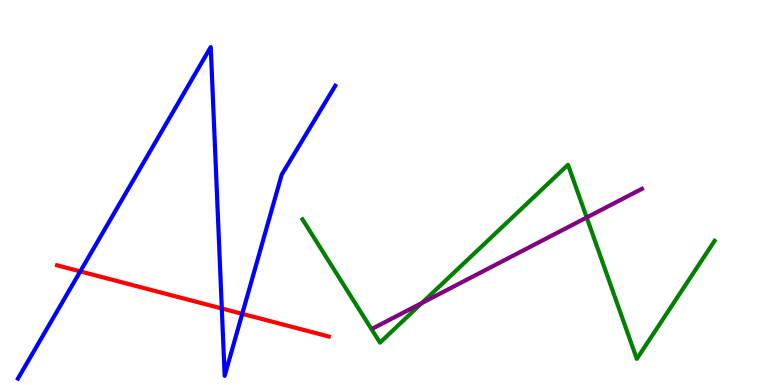[{'lines': ['blue', 'red'], 'intersections': [{'x': 1.04, 'y': 2.95}, {'x': 2.86, 'y': 1.99}, {'x': 3.13, 'y': 1.85}]}, {'lines': ['green', 'red'], 'intersections': []}, {'lines': ['purple', 'red'], 'intersections': []}, {'lines': ['blue', 'green'], 'intersections': []}, {'lines': ['blue', 'purple'], 'intersections': []}, {'lines': ['green', 'purple'], 'intersections': [{'x': 5.44, 'y': 2.13}, {'x': 7.57, 'y': 4.35}]}]